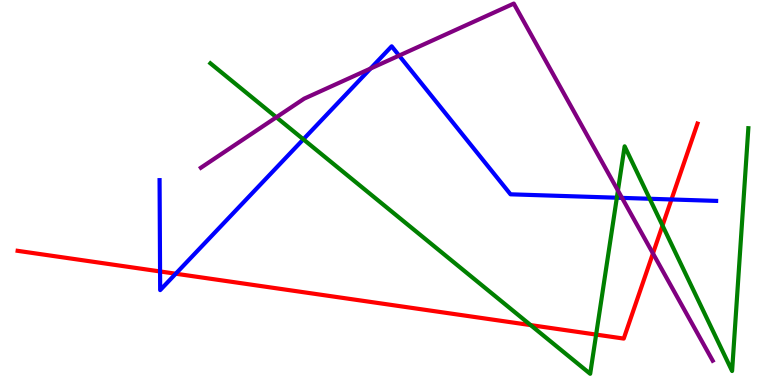[{'lines': ['blue', 'red'], 'intersections': [{'x': 2.07, 'y': 2.95}, {'x': 2.27, 'y': 2.89}, {'x': 8.66, 'y': 4.82}]}, {'lines': ['green', 'red'], 'intersections': [{'x': 6.85, 'y': 1.56}, {'x': 7.69, 'y': 1.31}, {'x': 8.55, 'y': 4.14}]}, {'lines': ['purple', 'red'], 'intersections': [{'x': 8.43, 'y': 3.42}]}, {'lines': ['blue', 'green'], 'intersections': [{'x': 3.91, 'y': 6.38}, {'x': 7.96, 'y': 4.86}, {'x': 8.38, 'y': 4.84}]}, {'lines': ['blue', 'purple'], 'intersections': [{'x': 4.78, 'y': 8.22}, {'x': 5.15, 'y': 8.56}, {'x': 8.03, 'y': 4.86}]}, {'lines': ['green', 'purple'], 'intersections': [{'x': 3.57, 'y': 6.95}, {'x': 7.97, 'y': 5.05}]}]